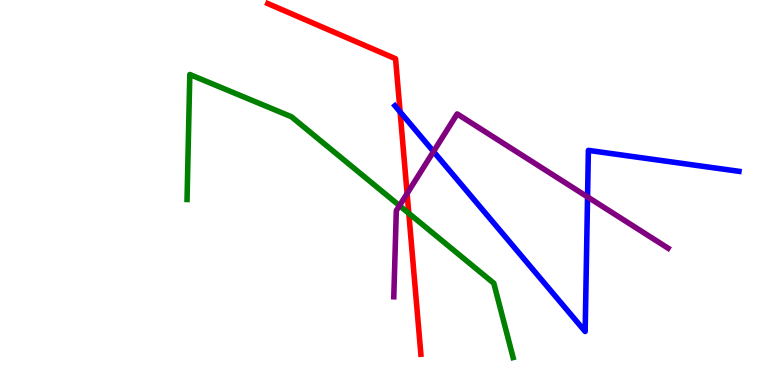[{'lines': ['blue', 'red'], 'intersections': [{'x': 5.16, 'y': 7.09}]}, {'lines': ['green', 'red'], 'intersections': [{'x': 5.27, 'y': 4.46}]}, {'lines': ['purple', 'red'], 'intersections': [{'x': 5.25, 'y': 4.97}]}, {'lines': ['blue', 'green'], 'intersections': []}, {'lines': ['blue', 'purple'], 'intersections': [{'x': 5.59, 'y': 6.06}, {'x': 7.58, 'y': 4.88}]}, {'lines': ['green', 'purple'], 'intersections': [{'x': 5.15, 'y': 4.66}]}]